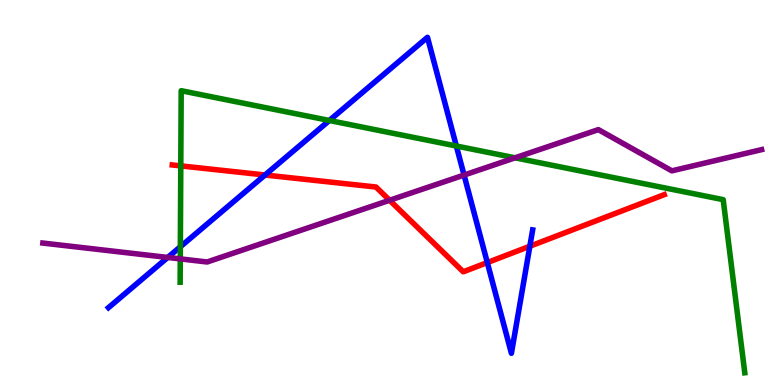[{'lines': ['blue', 'red'], 'intersections': [{'x': 3.42, 'y': 5.45}, {'x': 6.29, 'y': 3.18}, {'x': 6.84, 'y': 3.6}]}, {'lines': ['green', 'red'], 'intersections': [{'x': 2.33, 'y': 5.69}]}, {'lines': ['purple', 'red'], 'intersections': [{'x': 5.03, 'y': 4.8}]}, {'lines': ['blue', 'green'], 'intersections': [{'x': 2.33, 'y': 3.59}, {'x': 4.25, 'y': 6.87}, {'x': 5.89, 'y': 6.21}]}, {'lines': ['blue', 'purple'], 'intersections': [{'x': 2.16, 'y': 3.31}, {'x': 5.99, 'y': 5.45}]}, {'lines': ['green', 'purple'], 'intersections': [{'x': 2.33, 'y': 3.28}, {'x': 6.65, 'y': 5.9}]}]